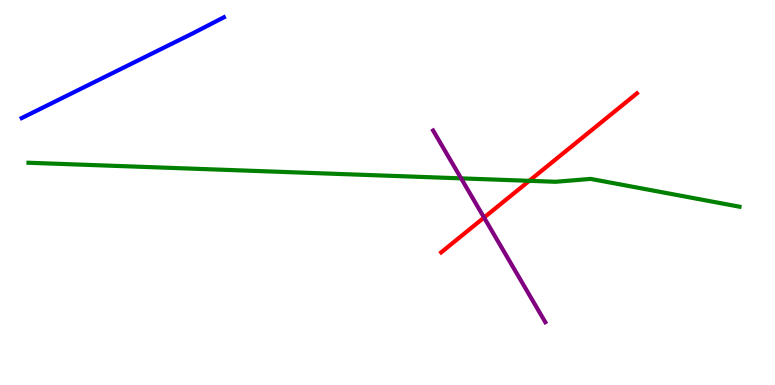[{'lines': ['blue', 'red'], 'intersections': []}, {'lines': ['green', 'red'], 'intersections': [{'x': 6.83, 'y': 5.3}]}, {'lines': ['purple', 'red'], 'intersections': [{'x': 6.25, 'y': 4.35}]}, {'lines': ['blue', 'green'], 'intersections': []}, {'lines': ['blue', 'purple'], 'intersections': []}, {'lines': ['green', 'purple'], 'intersections': [{'x': 5.95, 'y': 5.37}]}]